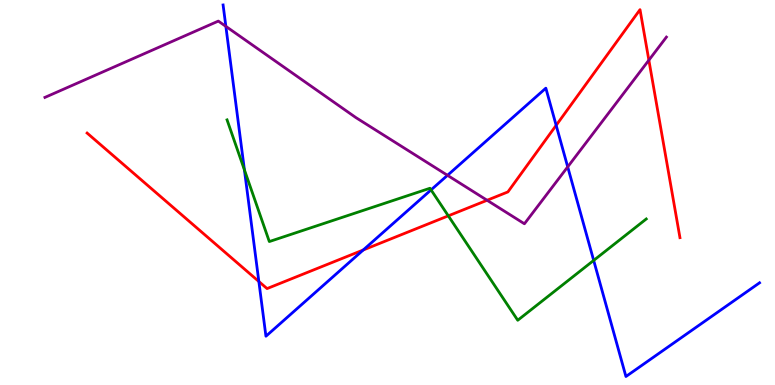[{'lines': ['blue', 'red'], 'intersections': [{'x': 3.34, 'y': 2.69}, {'x': 4.69, 'y': 3.51}, {'x': 7.18, 'y': 6.74}]}, {'lines': ['green', 'red'], 'intersections': [{'x': 5.78, 'y': 4.39}]}, {'lines': ['purple', 'red'], 'intersections': [{'x': 6.29, 'y': 4.8}, {'x': 8.37, 'y': 8.44}]}, {'lines': ['blue', 'green'], 'intersections': [{'x': 3.15, 'y': 5.59}, {'x': 5.56, 'y': 5.07}, {'x': 7.66, 'y': 3.24}]}, {'lines': ['blue', 'purple'], 'intersections': [{'x': 2.91, 'y': 9.32}, {'x': 5.77, 'y': 5.45}, {'x': 7.33, 'y': 5.67}]}, {'lines': ['green', 'purple'], 'intersections': []}]